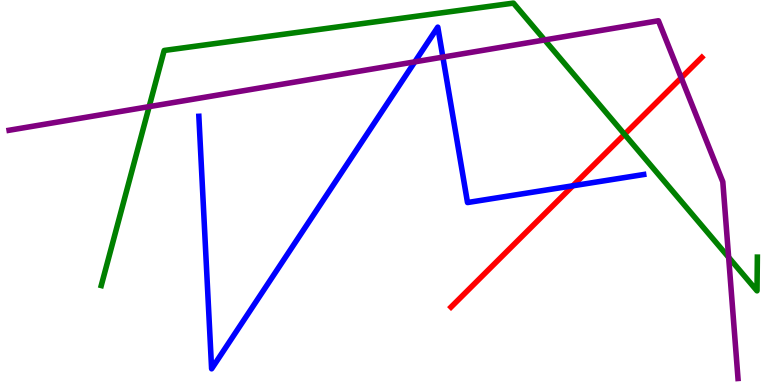[{'lines': ['blue', 'red'], 'intersections': [{'x': 7.39, 'y': 5.17}]}, {'lines': ['green', 'red'], 'intersections': [{'x': 8.06, 'y': 6.51}]}, {'lines': ['purple', 'red'], 'intersections': [{'x': 8.79, 'y': 7.98}]}, {'lines': ['blue', 'green'], 'intersections': []}, {'lines': ['blue', 'purple'], 'intersections': [{'x': 5.35, 'y': 8.39}, {'x': 5.71, 'y': 8.52}]}, {'lines': ['green', 'purple'], 'intersections': [{'x': 1.92, 'y': 7.23}, {'x': 7.03, 'y': 8.96}, {'x': 9.4, 'y': 3.32}]}]